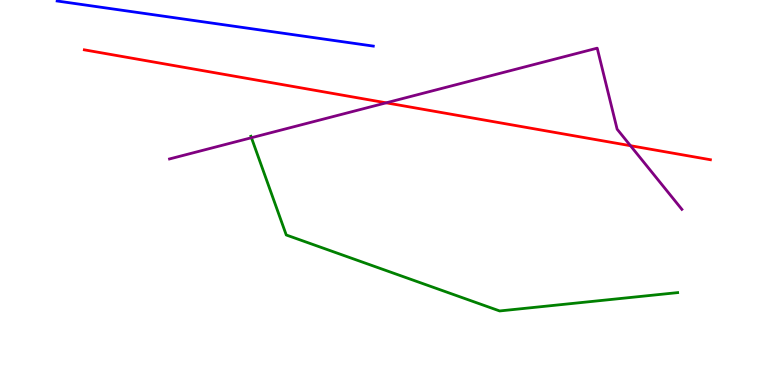[{'lines': ['blue', 'red'], 'intersections': []}, {'lines': ['green', 'red'], 'intersections': []}, {'lines': ['purple', 'red'], 'intersections': [{'x': 4.98, 'y': 7.33}, {'x': 8.14, 'y': 6.22}]}, {'lines': ['blue', 'green'], 'intersections': []}, {'lines': ['blue', 'purple'], 'intersections': []}, {'lines': ['green', 'purple'], 'intersections': [{'x': 3.24, 'y': 6.42}]}]